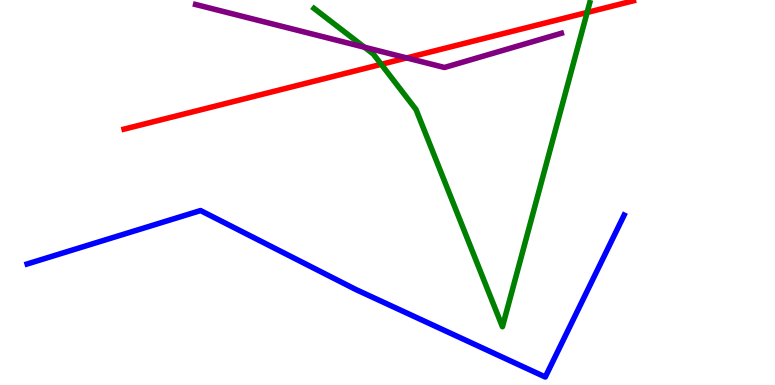[{'lines': ['blue', 'red'], 'intersections': []}, {'lines': ['green', 'red'], 'intersections': [{'x': 4.92, 'y': 8.33}, {'x': 7.58, 'y': 9.68}]}, {'lines': ['purple', 'red'], 'intersections': [{'x': 5.25, 'y': 8.5}]}, {'lines': ['blue', 'green'], 'intersections': []}, {'lines': ['blue', 'purple'], 'intersections': []}, {'lines': ['green', 'purple'], 'intersections': [{'x': 4.7, 'y': 8.77}]}]